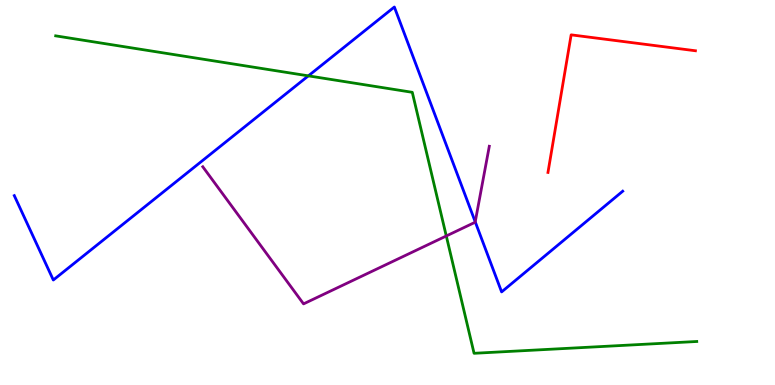[{'lines': ['blue', 'red'], 'intersections': []}, {'lines': ['green', 'red'], 'intersections': []}, {'lines': ['purple', 'red'], 'intersections': []}, {'lines': ['blue', 'green'], 'intersections': [{'x': 3.98, 'y': 8.03}]}, {'lines': ['blue', 'purple'], 'intersections': [{'x': 6.13, 'y': 4.24}]}, {'lines': ['green', 'purple'], 'intersections': [{'x': 5.76, 'y': 3.87}]}]